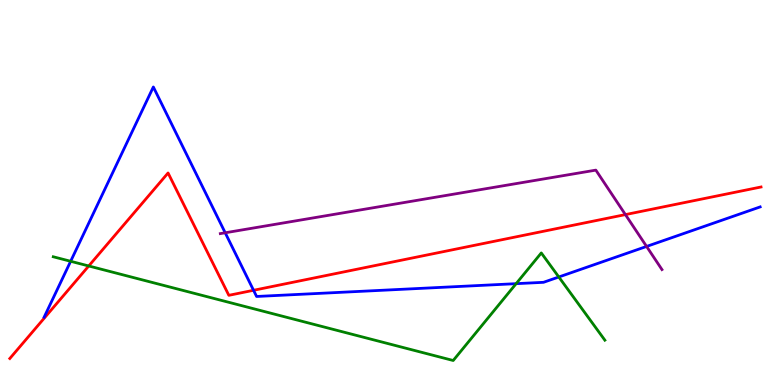[{'lines': ['blue', 'red'], 'intersections': [{'x': 3.27, 'y': 2.46}]}, {'lines': ['green', 'red'], 'intersections': [{'x': 1.14, 'y': 3.09}]}, {'lines': ['purple', 'red'], 'intersections': [{'x': 8.07, 'y': 4.43}]}, {'lines': ['blue', 'green'], 'intersections': [{'x': 0.912, 'y': 3.21}, {'x': 6.66, 'y': 2.63}, {'x': 7.21, 'y': 2.81}]}, {'lines': ['blue', 'purple'], 'intersections': [{'x': 2.91, 'y': 3.95}, {'x': 8.34, 'y': 3.6}]}, {'lines': ['green', 'purple'], 'intersections': []}]